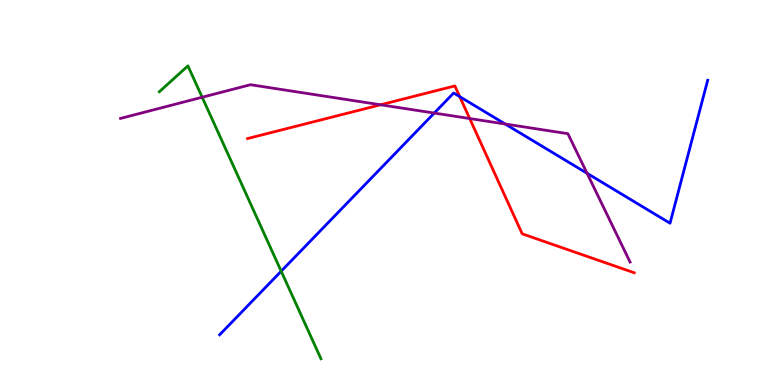[{'lines': ['blue', 'red'], 'intersections': [{'x': 5.93, 'y': 7.49}]}, {'lines': ['green', 'red'], 'intersections': []}, {'lines': ['purple', 'red'], 'intersections': [{'x': 4.91, 'y': 7.28}, {'x': 6.06, 'y': 6.92}]}, {'lines': ['blue', 'green'], 'intersections': [{'x': 3.63, 'y': 2.96}]}, {'lines': ['blue', 'purple'], 'intersections': [{'x': 5.6, 'y': 7.06}, {'x': 6.52, 'y': 6.78}, {'x': 7.58, 'y': 5.5}]}, {'lines': ['green', 'purple'], 'intersections': [{'x': 2.61, 'y': 7.47}]}]